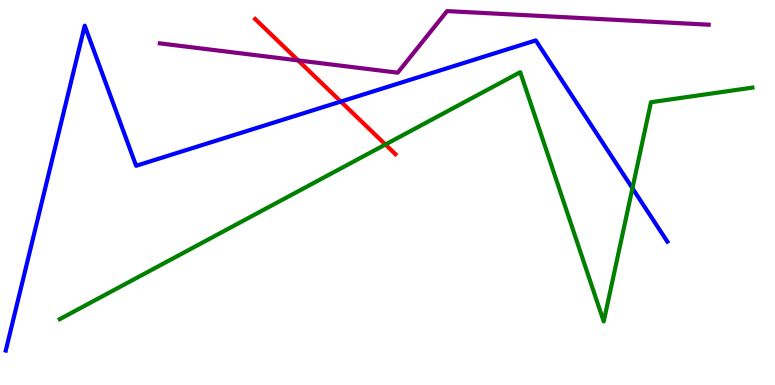[{'lines': ['blue', 'red'], 'intersections': [{'x': 4.4, 'y': 7.36}]}, {'lines': ['green', 'red'], 'intersections': [{'x': 4.97, 'y': 6.25}]}, {'lines': ['purple', 'red'], 'intersections': [{'x': 3.85, 'y': 8.43}]}, {'lines': ['blue', 'green'], 'intersections': [{'x': 8.16, 'y': 5.11}]}, {'lines': ['blue', 'purple'], 'intersections': []}, {'lines': ['green', 'purple'], 'intersections': []}]